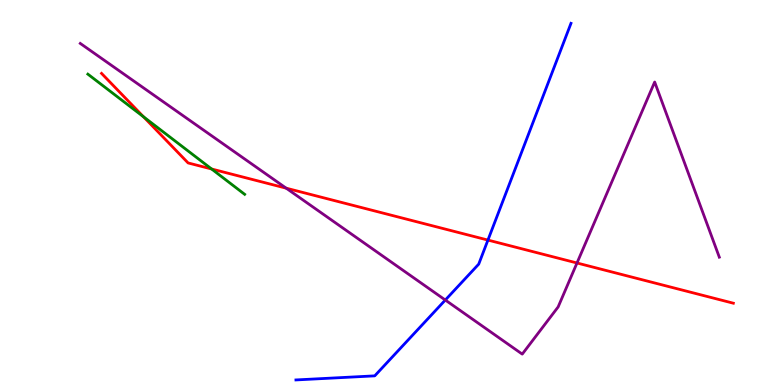[{'lines': ['blue', 'red'], 'intersections': [{'x': 6.3, 'y': 3.76}]}, {'lines': ['green', 'red'], 'intersections': [{'x': 1.85, 'y': 6.97}, {'x': 2.73, 'y': 5.61}]}, {'lines': ['purple', 'red'], 'intersections': [{'x': 3.69, 'y': 5.11}, {'x': 7.45, 'y': 3.17}]}, {'lines': ['blue', 'green'], 'intersections': []}, {'lines': ['blue', 'purple'], 'intersections': [{'x': 5.75, 'y': 2.21}]}, {'lines': ['green', 'purple'], 'intersections': []}]